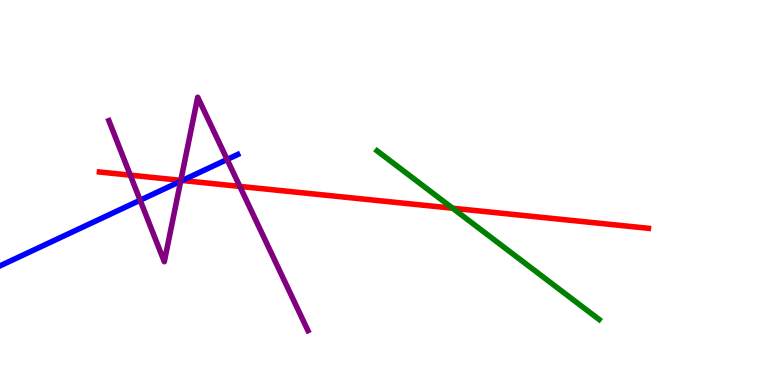[{'lines': ['blue', 'red'], 'intersections': [{'x': 2.35, 'y': 5.31}]}, {'lines': ['green', 'red'], 'intersections': [{'x': 5.84, 'y': 4.59}]}, {'lines': ['purple', 'red'], 'intersections': [{'x': 1.68, 'y': 5.45}, {'x': 2.33, 'y': 5.32}, {'x': 3.09, 'y': 5.16}]}, {'lines': ['blue', 'green'], 'intersections': []}, {'lines': ['blue', 'purple'], 'intersections': [{'x': 1.81, 'y': 4.8}, {'x': 2.33, 'y': 5.29}, {'x': 2.93, 'y': 5.86}]}, {'lines': ['green', 'purple'], 'intersections': []}]